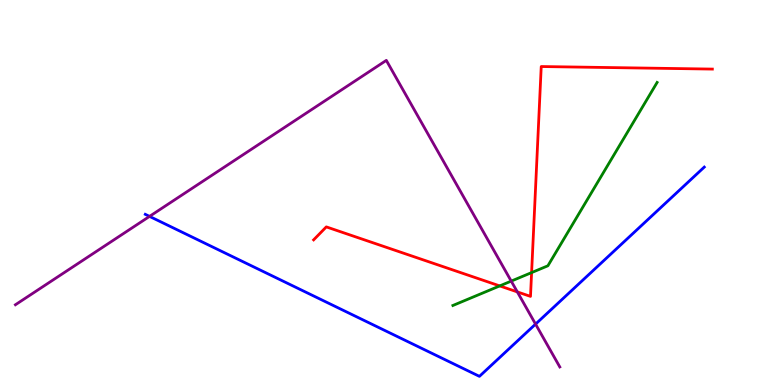[{'lines': ['blue', 'red'], 'intersections': []}, {'lines': ['green', 'red'], 'intersections': [{'x': 6.45, 'y': 2.57}, {'x': 6.86, 'y': 2.92}]}, {'lines': ['purple', 'red'], 'intersections': [{'x': 6.68, 'y': 2.42}]}, {'lines': ['blue', 'green'], 'intersections': []}, {'lines': ['blue', 'purple'], 'intersections': [{'x': 1.93, 'y': 4.38}, {'x': 6.91, 'y': 1.58}]}, {'lines': ['green', 'purple'], 'intersections': [{'x': 6.6, 'y': 2.7}]}]